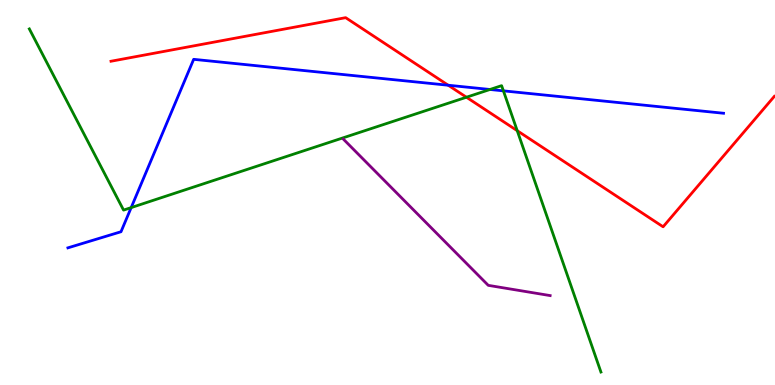[{'lines': ['blue', 'red'], 'intersections': [{'x': 5.78, 'y': 7.79}]}, {'lines': ['green', 'red'], 'intersections': [{'x': 6.02, 'y': 7.47}, {'x': 6.67, 'y': 6.61}]}, {'lines': ['purple', 'red'], 'intersections': []}, {'lines': ['blue', 'green'], 'intersections': [{'x': 1.69, 'y': 4.61}, {'x': 6.32, 'y': 7.68}, {'x': 6.5, 'y': 7.64}]}, {'lines': ['blue', 'purple'], 'intersections': []}, {'lines': ['green', 'purple'], 'intersections': []}]